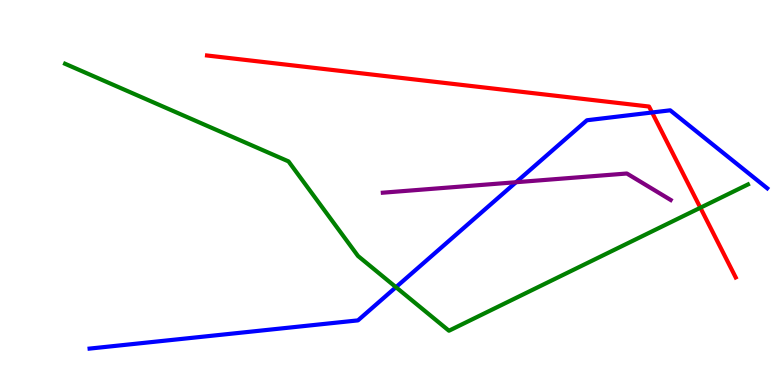[{'lines': ['blue', 'red'], 'intersections': [{'x': 8.41, 'y': 7.08}]}, {'lines': ['green', 'red'], 'intersections': [{'x': 9.04, 'y': 4.6}]}, {'lines': ['purple', 'red'], 'intersections': []}, {'lines': ['blue', 'green'], 'intersections': [{'x': 5.11, 'y': 2.54}]}, {'lines': ['blue', 'purple'], 'intersections': [{'x': 6.66, 'y': 5.27}]}, {'lines': ['green', 'purple'], 'intersections': []}]